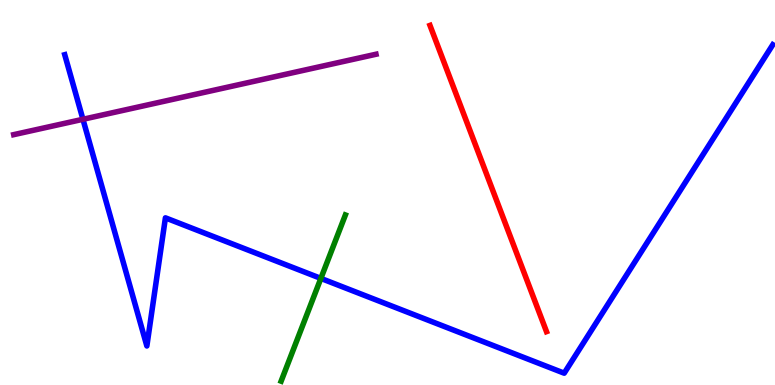[{'lines': ['blue', 'red'], 'intersections': []}, {'lines': ['green', 'red'], 'intersections': []}, {'lines': ['purple', 'red'], 'intersections': []}, {'lines': ['blue', 'green'], 'intersections': [{'x': 4.14, 'y': 2.77}]}, {'lines': ['blue', 'purple'], 'intersections': [{'x': 1.07, 'y': 6.9}]}, {'lines': ['green', 'purple'], 'intersections': []}]